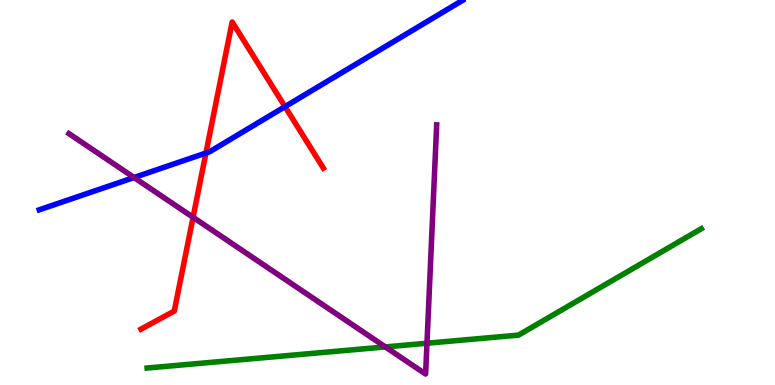[{'lines': ['blue', 'red'], 'intersections': [{'x': 2.66, 'y': 6.03}, {'x': 3.68, 'y': 7.23}]}, {'lines': ['green', 'red'], 'intersections': []}, {'lines': ['purple', 'red'], 'intersections': [{'x': 2.49, 'y': 4.36}]}, {'lines': ['blue', 'green'], 'intersections': []}, {'lines': ['blue', 'purple'], 'intersections': [{'x': 1.73, 'y': 5.39}]}, {'lines': ['green', 'purple'], 'intersections': [{'x': 4.97, 'y': 0.989}, {'x': 5.51, 'y': 1.08}]}]